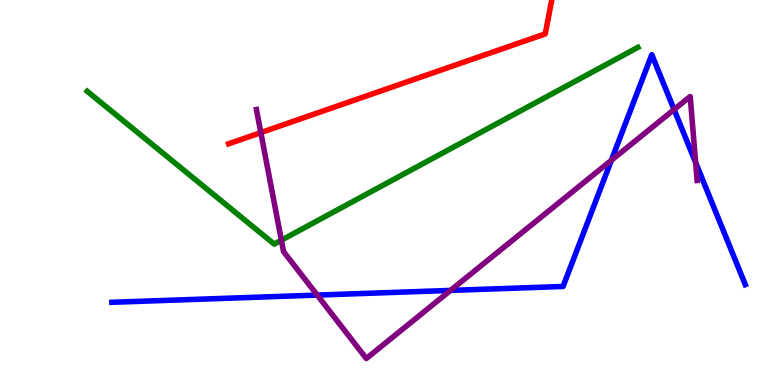[{'lines': ['blue', 'red'], 'intersections': []}, {'lines': ['green', 'red'], 'intersections': []}, {'lines': ['purple', 'red'], 'intersections': [{'x': 3.37, 'y': 6.56}]}, {'lines': ['blue', 'green'], 'intersections': []}, {'lines': ['blue', 'purple'], 'intersections': [{'x': 4.09, 'y': 2.34}, {'x': 5.81, 'y': 2.46}, {'x': 7.89, 'y': 5.84}, {'x': 8.7, 'y': 7.15}, {'x': 8.98, 'y': 5.78}]}, {'lines': ['green', 'purple'], 'intersections': [{'x': 3.63, 'y': 3.76}]}]